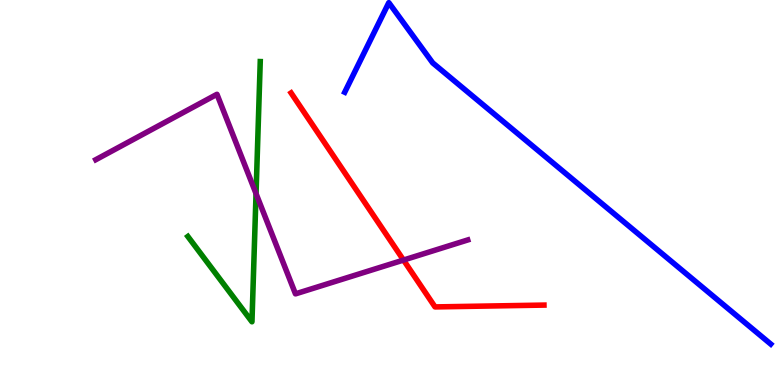[{'lines': ['blue', 'red'], 'intersections': []}, {'lines': ['green', 'red'], 'intersections': []}, {'lines': ['purple', 'red'], 'intersections': [{'x': 5.21, 'y': 3.25}]}, {'lines': ['blue', 'green'], 'intersections': []}, {'lines': ['blue', 'purple'], 'intersections': []}, {'lines': ['green', 'purple'], 'intersections': [{'x': 3.3, 'y': 4.97}]}]